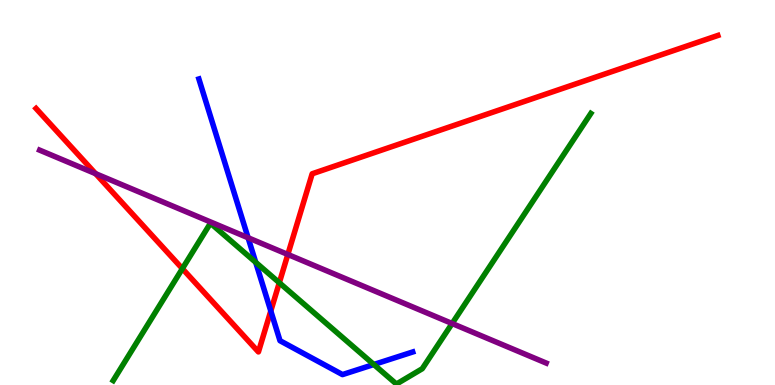[{'lines': ['blue', 'red'], 'intersections': [{'x': 3.49, 'y': 1.92}]}, {'lines': ['green', 'red'], 'intersections': [{'x': 2.35, 'y': 3.02}, {'x': 3.6, 'y': 2.66}]}, {'lines': ['purple', 'red'], 'intersections': [{'x': 1.23, 'y': 5.49}, {'x': 3.71, 'y': 3.39}]}, {'lines': ['blue', 'green'], 'intersections': [{'x': 3.3, 'y': 3.19}, {'x': 4.82, 'y': 0.533}]}, {'lines': ['blue', 'purple'], 'intersections': [{'x': 3.2, 'y': 3.82}]}, {'lines': ['green', 'purple'], 'intersections': [{'x': 5.83, 'y': 1.6}]}]